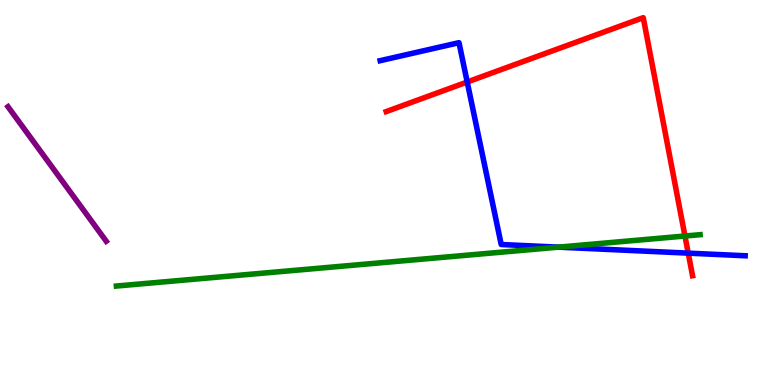[{'lines': ['blue', 'red'], 'intersections': [{'x': 6.03, 'y': 7.87}, {'x': 8.88, 'y': 3.42}]}, {'lines': ['green', 'red'], 'intersections': [{'x': 8.84, 'y': 3.87}]}, {'lines': ['purple', 'red'], 'intersections': []}, {'lines': ['blue', 'green'], 'intersections': [{'x': 7.21, 'y': 3.58}]}, {'lines': ['blue', 'purple'], 'intersections': []}, {'lines': ['green', 'purple'], 'intersections': []}]